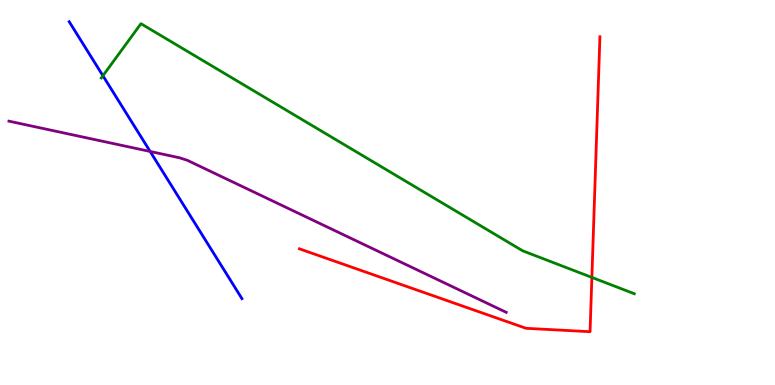[{'lines': ['blue', 'red'], 'intersections': []}, {'lines': ['green', 'red'], 'intersections': [{'x': 7.64, 'y': 2.79}]}, {'lines': ['purple', 'red'], 'intersections': []}, {'lines': ['blue', 'green'], 'intersections': [{'x': 1.33, 'y': 8.03}]}, {'lines': ['blue', 'purple'], 'intersections': [{'x': 1.94, 'y': 6.07}]}, {'lines': ['green', 'purple'], 'intersections': []}]